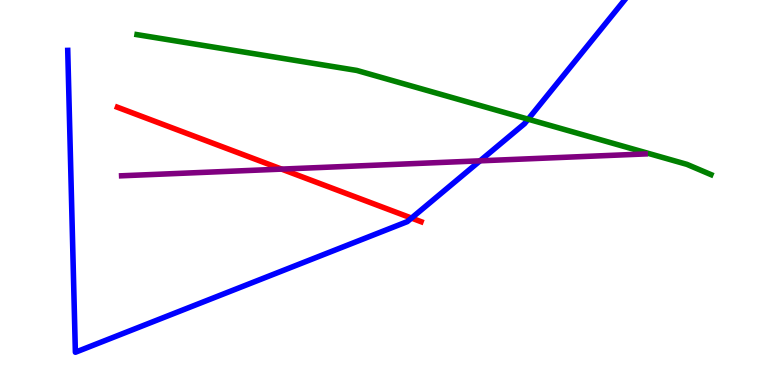[{'lines': ['blue', 'red'], 'intersections': [{'x': 5.31, 'y': 4.34}]}, {'lines': ['green', 'red'], 'intersections': []}, {'lines': ['purple', 'red'], 'intersections': [{'x': 3.63, 'y': 5.61}]}, {'lines': ['blue', 'green'], 'intersections': [{'x': 6.81, 'y': 6.9}]}, {'lines': ['blue', 'purple'], 'intersections': [{'x': 6.19, 'y': 5.82}]}, {'lines': ['green', 'purple'], 'intersections': []}]